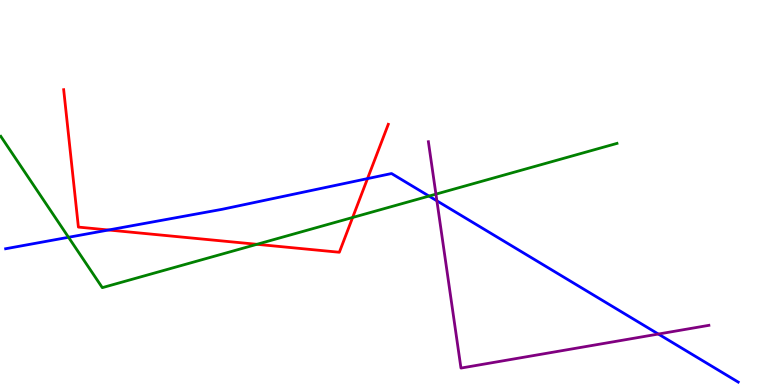[{'lines': ['blue', 'red'], 'intersections': [{'x': 1.4, 'y': 4.03}, {'x': 4.74, 'y': 5.36}]}, {'lines': ['green', 'red'], 'intersections': [{'x': 3.32, 'y': 3.65}, {'x': 4.55, 'y': 4.35}]}, {'lines': ['purple', 'red'], 'intersections': []}, {'lines': ['blue', 'green'], 'intersections': [{'x': 0.884, 'y': 3.84}, {'x': 5.54, 'y': 4.91}]}, {'lines': ['blue', 'purple'], 'intersections': [{'x': 5.64, 'y': 4.78}, {'x': 8.49, 'y': 1.32}]}, {'lines': ['green', 'purple'], 'intersections': [{'x': 5.62, 'y': 4.96}]}]